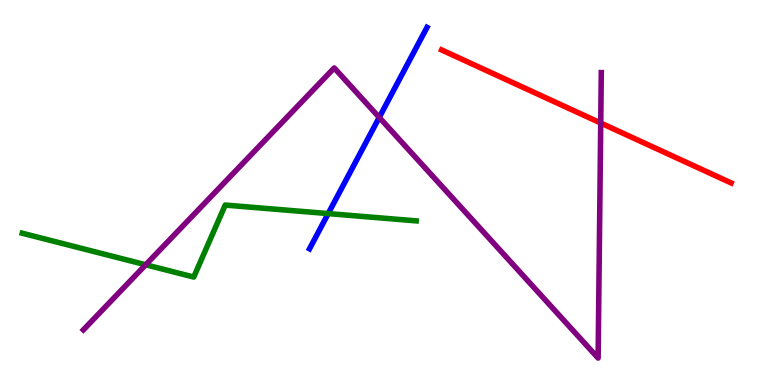[{'lines': ['blue', 'red'], 'intersections': []}, {'lines': ['green', 'red'], 'intersections': []}, {'lines': ['purple', 'red'], 'intersections': [{'x': 7.75, 'y': 6.8}]}, {'lines': ['blue', 'green'], 'intersections': [{'x': 4.23, 'y': 4.45}]}, {'lines': ['blue', 'purple'], 'intersections': [{'x': 4.89, 'y': 6.95}]}, {'lines': ['green', 'purple'], 'intersections': [{'x': 1.88, 'y': 3.12}]}]